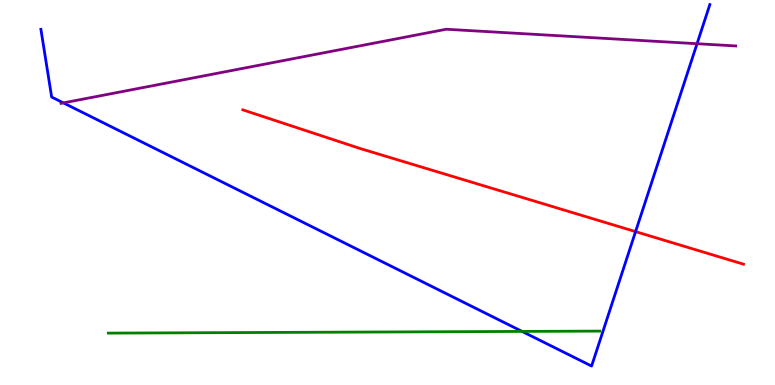[{'lines': ['blue', 'red'], 'intersections': [{'x': 8.2, 'y': 3.98}]}, {'lines': ['green', 'red'], 'intersections': []}, {'lines': ['purple', 'red'], 'intersections': []}, {'lines': ['blue', 'green'], 'intersections': [{'x': 6.74, 'y': 1.39}]}, {'lines': ['blue', 'purple'], 'intersections': [{'x': 0.818, 'y': 7.33}, {'x': 8.99, 'y': 8.86}]}, {'lines': ['green', 'purple'], 'intersections': []}]